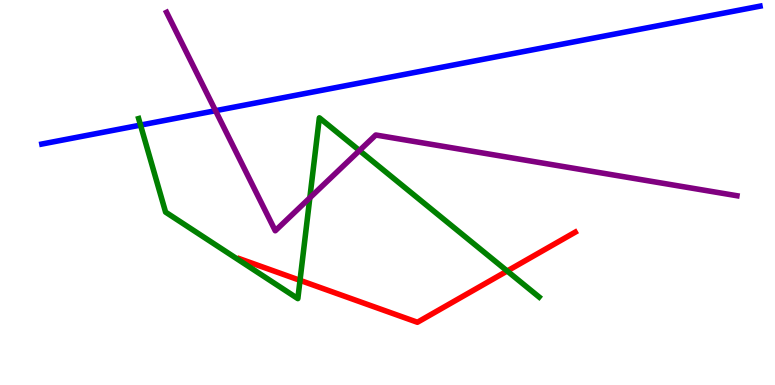[{'lines': ['blue', 'red'], 'intersections': []}, {'lines': ['green', 'red'], 'intersections': [{'x': 3.87, 'y': 2.72}, {'x': 6.54, 'y': 2.96}]}, {'lines': ['purple', 'red'], 'intersections': []}, {'lines': ['blue', 'green'], 'intersections': [{'x': 1.81, 'y': 6.75}]}, {'lines': ['blue', 'purple'], 'intersections': [{'x': 2.78, 'y': 7.12}]}, {'lines': ['green', 'purple'], 'intersections': [{'x': 4.0, 'y': 4.86}, {'x': 4.64, 'y': 6.09}]}]